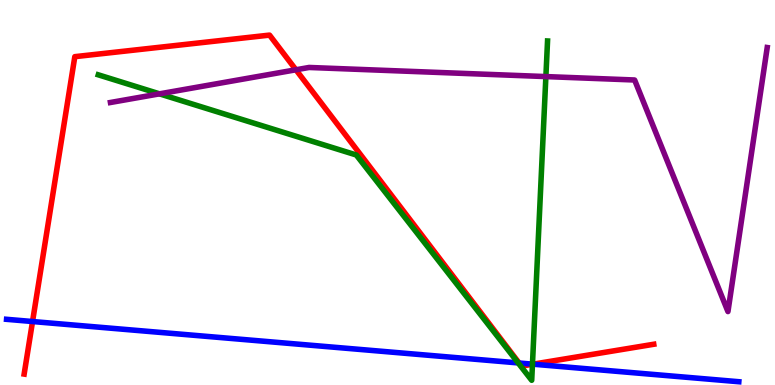[{'lines': ['blue', 'red'], 'intersections': [{'x': 0.42, 'y': 1.65}, {'x': 6.7, 'y': 0.572}, {'x': 6.88, 'y': 0.541}]}, {'lines': ['green', 'red'], 'intersections': [{'x': 6.87, 'y': 0.538}]}, {'lines': ['purple', 'red'], 'intersections': [{'x': 3.82, 'y': 8.19}]}, {'lines': ['blue', 'green'], 'intersections': [{'x': 6.69, 'y': 0.574}, {'x': 6.87, 'y': 0.542}]}, {'lines': ['blue', 'purple'], 'intersections': []}, {'lines': ['green', 'purple'], 'intersections': [{'x': 2.06, 'y': 7.56}, {'x': 7.04, 'y': 8.01}]}]